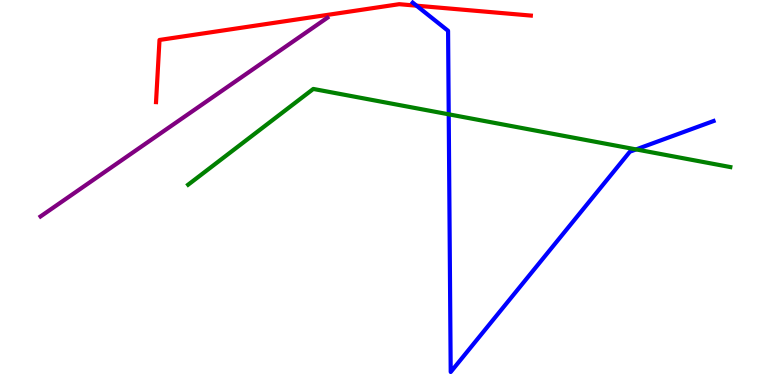[{'lines': ['blue', 'red'], 'intersections': [{'x': 5.37, 'y': 9.85}]}, {'lines': ['green', 'red'], 'intersections': []}, {'lines': ['purple', 'red'], 'intersections': []}, {'lines': ['blue', 'green'], 'intersections': [{'x': 5.79, 'y': 7.03}, {'x': 8.21, 'y': 6.12}]}, {'lines': ['blue', 'purple'], 'intersections': []}, {'lines': ['green', 'purple'], 'intersections': []}]